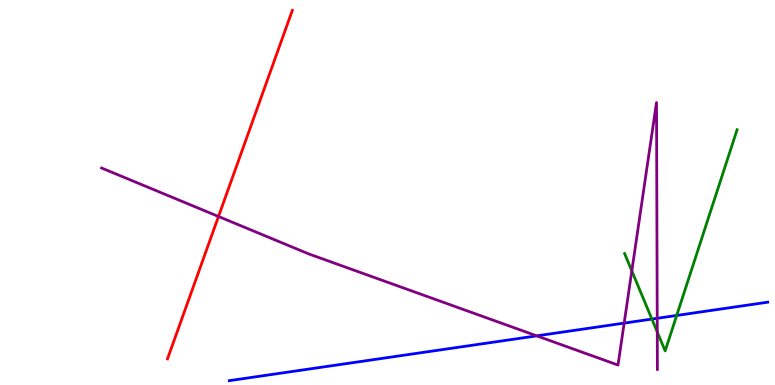[{'lines': ['blue', 'red'], 'intersections': []}, {'lines': ['green', 'red'], 'intersections': []}, {'lines': ['purple', 'red'], 'intersections': [{'x': 2.82, 'y': 4.38}]}, {'lines': ['blue', 'green'], 'intersections': [{'x': 8.41, 'y': 1.71}, {'x': 8.73, 'y': 1.81}]}, {'lines': ['blue', 'purple'], 'intersections': [{'x': 6.93, 'y': 1.28}, {'x': 8.05, 'y': 1.61}, {'x': 8.48, 'y': 1.73}]}, {'lines': ['green', 'purple'], 'intersections': [{'x': 8.15, 'y': 2.96}, {'x': 8.48, 'y': 1.38}]}]